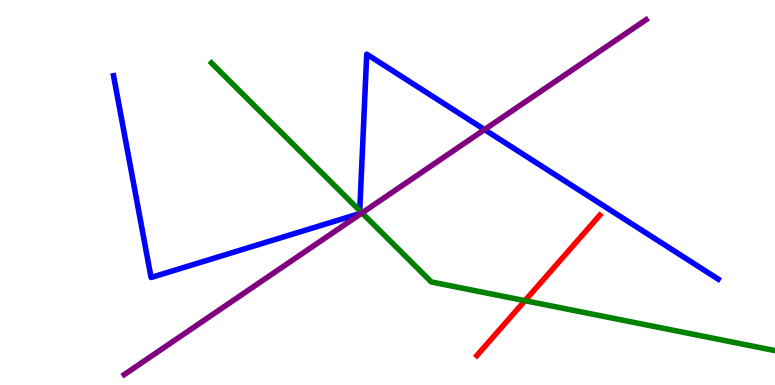[{'lines': ['blue', 'red'], 'intersections': []}, {'lines': ['green', 'red'], 'intersections': [{'x': 6.77, 'y': 2.19}]}, {'lines': ['purple', 'red'], 'intersections': []}, {'lines': ['blue', 'green'], 'intersections': [{'x': 4.64, 'y': 4.53}]}, {'lines': ['blue', 'purple'], 'intersections': [{'x': 6.25, 'y': 6.63}]}, {'lines': ['green', 'purple'], 'intersections': [{'x': 4.67, 'y': 4.47}]}]